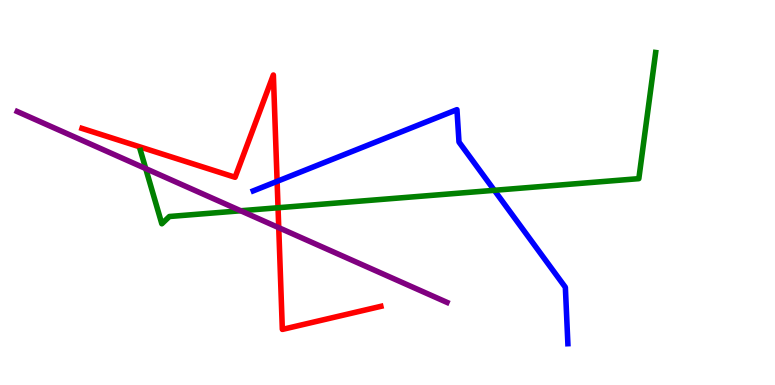[{'lines': ['blue', 'red'], 'intersections': [{'x': 3.58, 'y': 5.29}]}, {'lines': ['green', 'red'], 'intersections': [{'x': 3.59, 'y': 4.6}]}, {'lines': ['purple', 'red'], 'intersections': [{'x': 3.6, 'y': 4.09}]}, {'lines': ['blue', 'green'], 'intersections': [{'x': 6.38, 'y': 5.06}]}, {'lines': ['blue', 'purple'], 'intersections': []}, {'lines': ['green', 'purple'], 'intersections': [{'x': 1.88, 'y': 5.62}, {'x': 3.11, 'y': 4.53}]}]